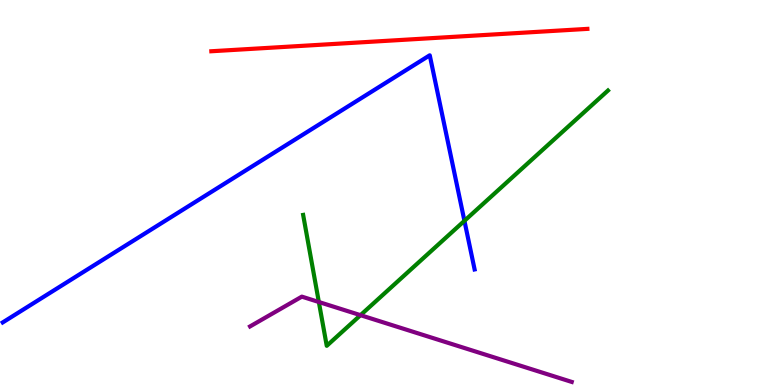[{'lines': ['blue', 'red'], 'intersections': []}, {'lines': ['green', 'red'], 'intersections': []}, {'lines': ['purple', 'red'], 'intersections': []}, {'lines': ['blue', 'green'], 'intersections': [{'x': 5.99, 'y': 4.26}]}, {'lines': ['blue', 'purple'], 'intersections': []}, {'lines': ['green', 'purple'], 'intersections': [{'x': 4.11, 'y': 2.16}, {'x': 4.65, 'y': 1.81}]}]